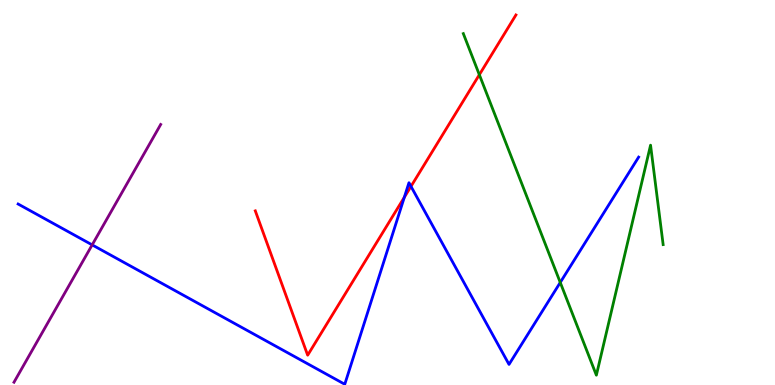[{'lines': ['blue', 'red'], 'intersections': [{'x': 5.22, 'y': 4.87}, {'x': 5.3, 'y': 5.16}]}, {'lines': ['green', 'red'], 'intersections': [{'x': 6.19, 'y': 8.06}]}, {'lines': ['purple', 'red'], 'intersections': []}, {'lines': ['blue', 'green'], 'intersections': [{'x': 7.23, 'y': 2.66}]}, {'lines': ['blue', 'purple'], 'intersections': [{'x': 1.19, 'y': 3.64}]}, {'lines': ['green', 'purple'], 'intersections': []}]